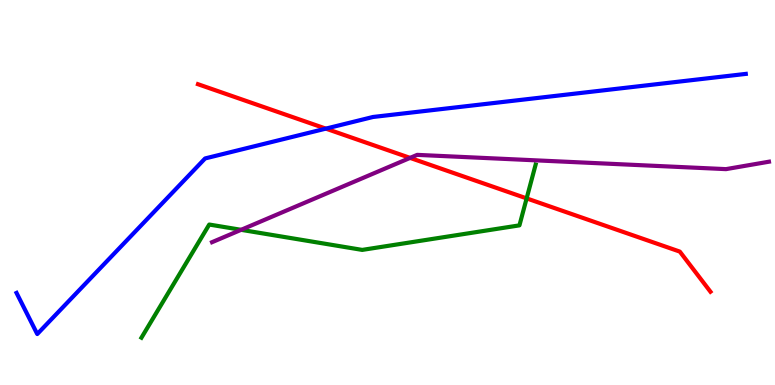[{'lines': ['blue', 'red'], 'intersections': [{'x': 4.2, 'y': 6.66}]}, {'lines': ['green', 'red'], 'intersections': [{'x': 6.8, 'y': 4.85}]}, {'lines': ['purple', 'red'], 'intersections': [{'x': 5.29, 'y': 5.9}]}, {'lines': ['blue', 'green'], 'intersections': []}, {'lines': ['blue', 'purple'], 'intersections': []}, {'lines': ['green', 'purple'], 'intersections': [{'x': 3.11, 'y': 4.03}]}]